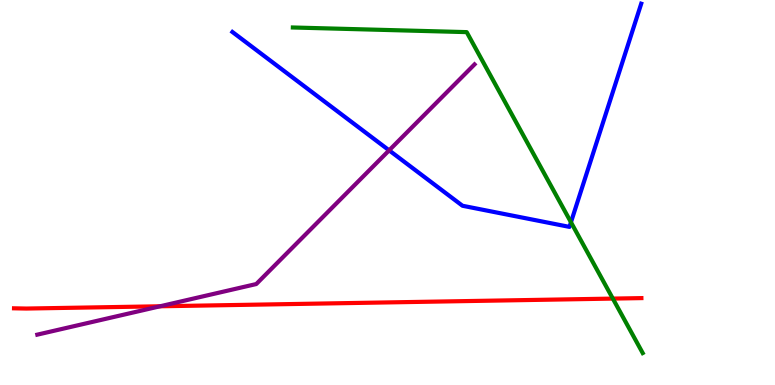[{'lines': ['blue', 'red'], 'intersections': []}, {'lines': ['green', 'red'], 'intersections': [{'x': 7.91, 'y': 2.24}]}, {'lines': ['purple', 'red'], 'intersections': [{'x': 2.07, 'y': 2.04}]}, {'lines': ['blue', 'green'], 'intersections': [{'x': 7.37, 'y': 4.23}]}, {'lines': ['blue', 'purple'], 'intersections': [{'x': 5.02, 'y': 6.09}]}, {'lines': ['green', 'purple'], 'intersections': []}]